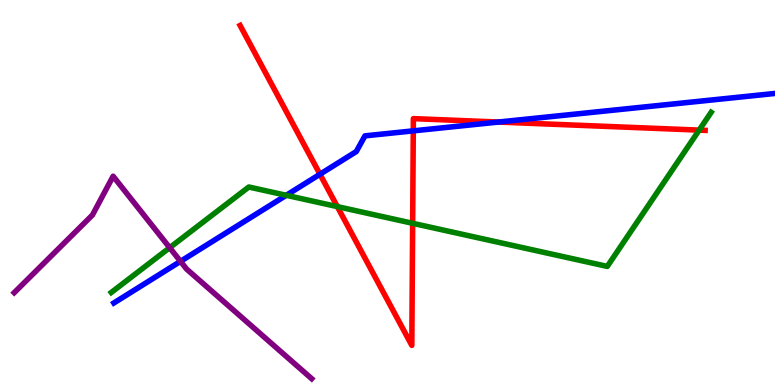[{'lines': ['blue', 'red'], 'intersections': [{'x': 4.13, 'y': 5.47}, {'x': 5.33, 'y': 6.6}, {'x': 6.43, 'y': 6.83}]}, {'lines': ['green', 'red'], 'intersections': [{'x': 4.35, 'y': 4.63}, {'x': 5.32, 'y': 4.2}, {'x': 9.02, 'y': 6.62}]}, {'lines': ['purple', 'red'], 'intersections': []}, {'lines': ['blue', 'green'], 'intersections': [{'x': 3.69, 'y': 4.93}]}, {'lines': ['blue', 'purple'], 'intersections': [{'x': 2.33, 'y': 3.21}]}, {'lines': ['green', 'purple'], 'intersections': [{'x': 2.19, 'y': 3.57}]}]